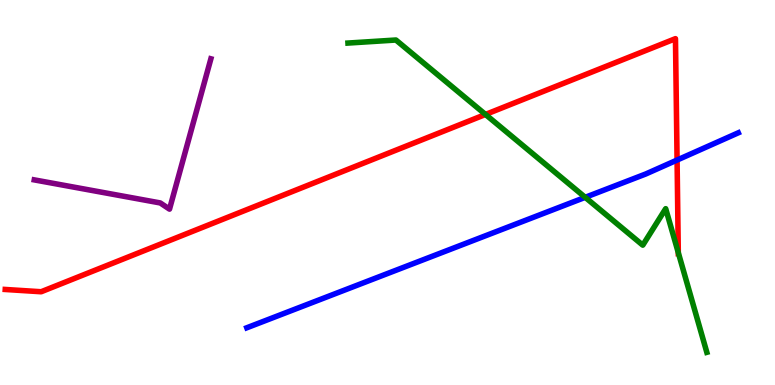[{'lines': ['blue', 'red'], 'intersections': [{'x': 8.74, 'y': 5.84}]}, {'lines': ['green', 'red'], 'intersections': [{'x': 6.26, 'y': 7.03}, {'x': 8.75, 'y': 3.44}]}, {'lines': ['purple', 'red'], 'intersections': []}, {'lines': ['blue', 'green'], 'intersections': [{'x': 7.55, 'y': 4.87}]}, {'lines': ['blue', 'purple'], 'intersections': []}, {'lines': ['green', 'purple'], 'intersections': []}]